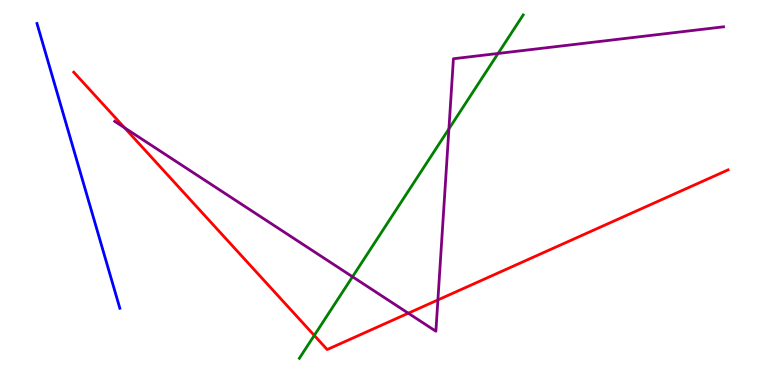[{'lines': ['blue', 'red'], 'intersections': []}, {'lines': ['green', 'red'], 'intersections': [{'x': 4.06, 'y': 1.29}]}, {'lines': ['purple', 'red'], 'intersections': [{'x': 1.61, 'y': 6.68}, {'x': 5.27, 'y': 1.86}, {'x': 5.65, 'y': 2.21}]}, {'lines': ['blue', 'green'], 'intersections': []}, {'lines': ['blue', 'purple'], 'intersections': []}, {'lines': ['green', 'purple'], 'intersections': [{'x': 4.55, 'y': 2.81}, {'x': 5.79, 'y': 6.65}, {'x': 6.43, 'y': 8.61}]}]